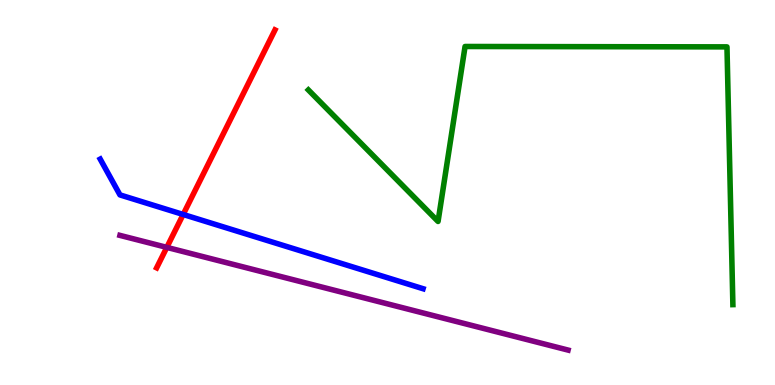[{'lines': ['blue', 'red'], 'intersections': [{'x': 2.36, 'y': 4.43}]}, {'lines': ['green', 'red'], 'intersections': []}, {'lines': ['purple', 'red'], 'intersections': [{'x': 2.15, 'y': 3.57}]}, {'lines': ['blue', 'green'], 'intersections': []}, {'lines': ['blue', 'purple'], 'intersections': []}, {'lines': ['green', 'purple'], 'intersections': []}]